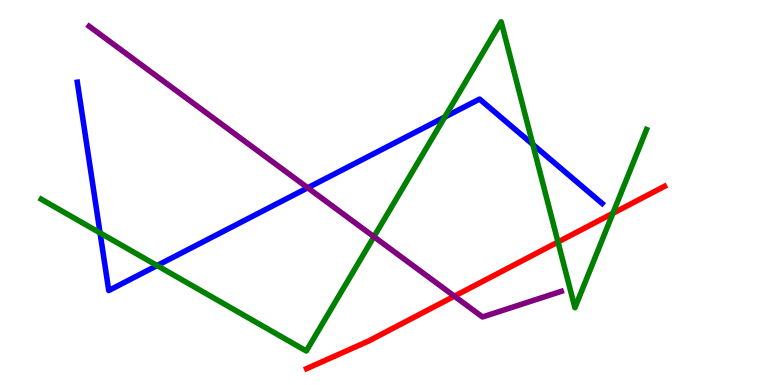[{'lines': ['blue', 'red'], 'intersections': []}, {'lines': ['green', 'red'], 'intersections': [{'x': 7.2, 'y': 3.71}, {'x': 7.91, 'y': 4.46}]}, {'lines': ['purple', 'red'], 'intersections': [{'x': 5.86, 'y': 2.31}]}, {'lines': ['blue', 'green'], 'intersections': [{'x': 1.29, 'y': 3.95}, {'x': 2.03, 'y': 3.1}, {'x': 5.74, 'y': 6.96}, {'x': 6.87, 'y': 6.25}]}, {'lines': ['blue', 'purple'], 'intersections': [{'x': 3.97, 'y': 5.12}]}, {'lines': ['green', 'purple'], 'intersections': [{'x': 4.82, 'y': 3.85}]}]